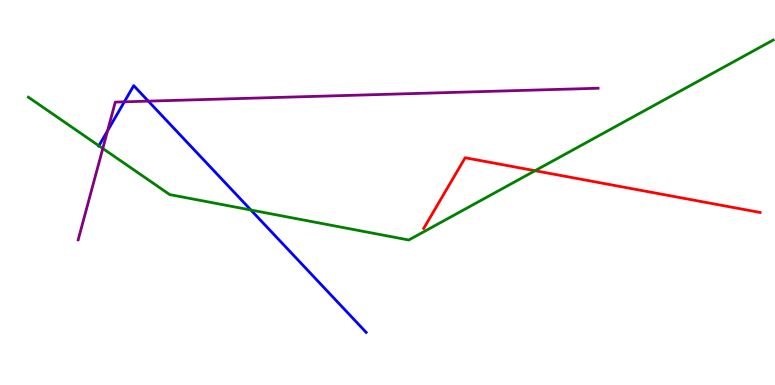[{'lines': ['blue', 'red'], 'intersections': []}, {'lines': ['green', 'red'], 'intersections': [{'x': 6.9, 'y': 5.57}]}, {'lines': ['purple', 'red'], 'intersections': []}, {'lines': ['blue', 'green'], 'intersections': [{'x': 1.28, 'y': 6.21}, {'x': 3.24, 'y': 4.55}]}, {'lines': ['blue', 'purple'], 'intersections': [{'x': 1.39, 'y': 6.6}, {'x': 1.6, 'y': 7.36}, {'x': 1.91, 'y': 7.37}]}, {'lines': ['green', 'purple'], 'intersections': [{'x': 1.33, 'y': 6.14}]}]